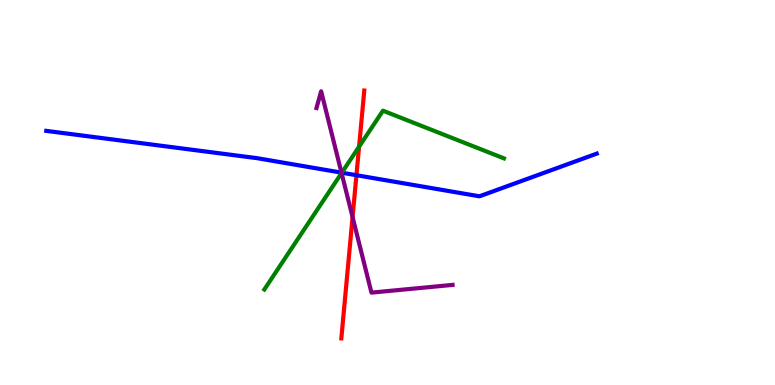[{'lines': ['blue', 'red'], 'intersections': [{'x': 4.6, 'y': 5.45}]}, {'lines': ['green', 'red'], 'intersections': [{'x': 4.63, 'y': 6.19}]}, {'lines': ['purple', 'red'], 'intersections': [{'x': 4.55, 'y': 4.36}]}, {'lines': ['blue', 'green'], 'intersections': [{'x': 4.41, 'y': 5.51}]}, {'lines': ['blue', 'purple'], 'intersections': [{'x': 4.41, 'y': 5.52}]}, {'lines': ['green', 'purple'], 'intersections': [{'x': 4.41, 'y': 5.5}]}]